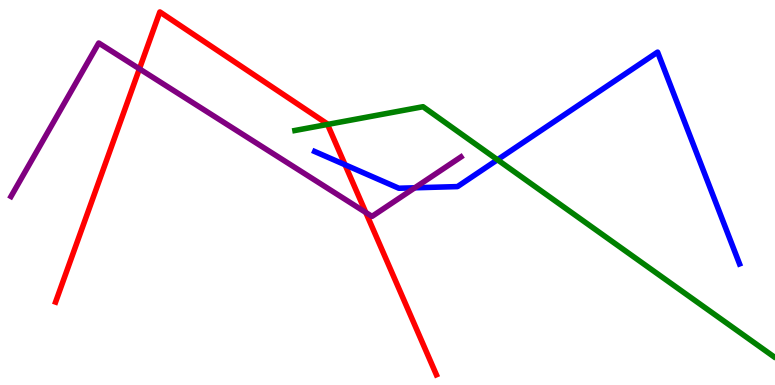[{'lines': ['blue', 'red'], 'intersections': [{'x': 4.45, 'y': 5.72}]}, {'lines': ['green', 'red'], 'intersections': [{'x': 4.23, 'y': 6.77}]}, {'lines': ['purple', 'red'], 'intersections': [{'x': 1.8, 'y': 8.21}, {'x': 4.72, 'y': 4.48}]}, {'lines': ['blue', 'green'], 'intersections': [{'x': 6.42, 'y': 5.85}]}, {'lines': ['blue', 'purple'], 'intersections': [{'x': 5.35, 'y': 5.12}]}, {'lines': ['green', 'purple'], 'intersections': []}]